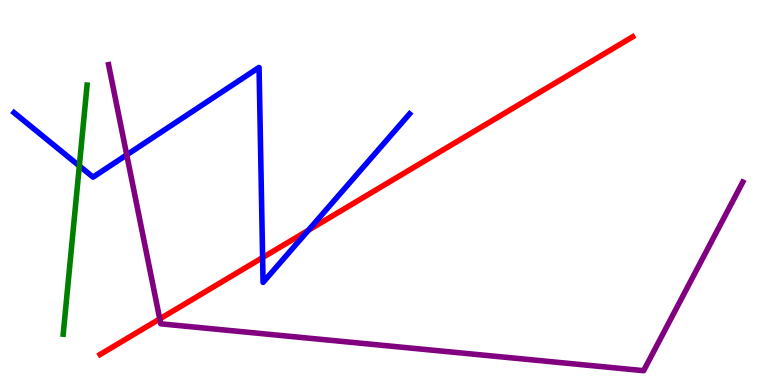[{'lines': ['blue', 'red'], 'intersections': [{'x': 3.39, 'y': 3.31}, {'x': 3.98, 'y': 4.02}]}, {'lines': ['green', 'red'], 'intersections': []}, {'lines': ['purple', 'red'], 'intersections': [{'x': 2.06, 'y': 1.72}]}, {'lines': ['blue', 'green'], 'intersections': [{'x': 1.02, 'y': 5.69}]}, {'lines': ['blue', 'purple'], 'intersections': [{'x': 1.64, 'y': 5.98}]}, {'lines': ['green', 'purple'], 'intersections': []}]